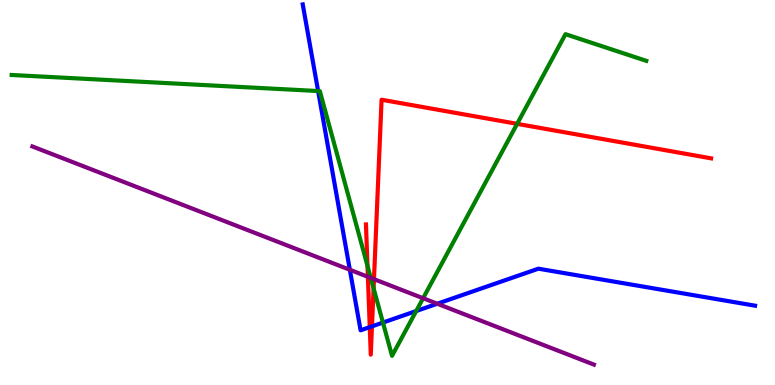[{'lines': ['blue', 'red'], 'intersections': [{'x': 4.77, 'y': 1.5}, {'x': 4.8, 'y': 1.52}]}, {'lines': ['green', 'red'], 'intersections': [{'x': 4.74, 'y': 3.09}, {'x': 4.82, 'y': 2.51}, {'x': 6.67, 'y': 6.78}]}, {'lines': ['purple', 'red'], 'intersections': [{'x': 4.75, 'y': 2.81}, {'x': 4.83, 'y': 2.75}]}, {'lines': ['blue', 'green'], 'intersections': [{'x': 4.1, 'y': 7.64}, {'x': 4.94, 'y': 1.62}, {'x': 5.37, 'y': 1.92}]}, {'lines': ['blue', 'purple'], 'intersections': [{'x': 4.51, 'y': 2.99}, {'x': 5.64, 'y': 2.11}]}, {'lines': ['green', 'purple'], 'intersections': [{'x': 4.78, 'y': 2.78}, {'x': 5.46, 'y': 2.25}]}]